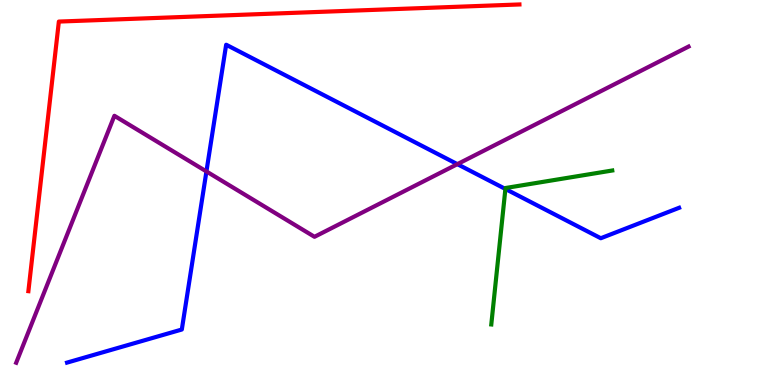[{'lines': ['blue', 'red'], 'intersections': []}, {'lines': ['green', 'red'], 'intersections': []}, {'lines': ['purple', 'red'], 'intersections': []}, {'lines': ['blue', 'green'], 'intersections': [{'x': 6.52, 'y': 5.09}]}, {'lines': ['blue', 'purple'], 'intersections': [{'x': 2.66, 'y': 5.55}, {'x': 5.9, 'y': 5.74}]}, {'lines': ['green', 'purple'], 'intersections': []}]